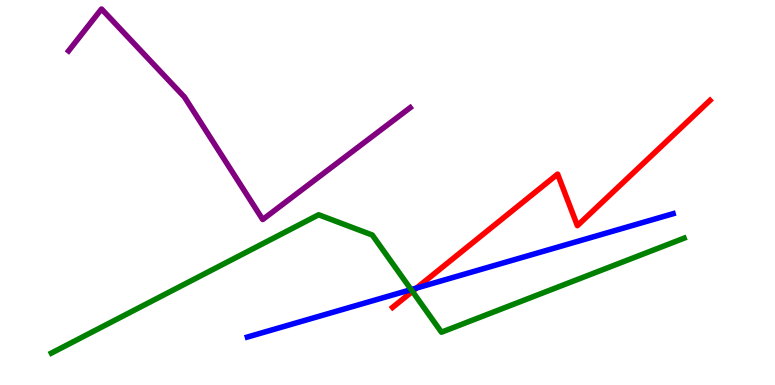[{'lines': ['blue', 'red'], 'intersections': [{'x': 5.37, 'y': 2.52}]}, {'lines': ['green', 'red'], 'intersections': [{'x': 5.32, 'y': 2.43}]}, {'lines': ['purple', 'red'], 'intersections': []}, {'lines': ['blue', 'green'], 'intersections': [{'x': 5.31, 'y': 2.48}]}, {'lines': ['blue', 'purple'], 'intersections': []}, {'lines': ['green', 'purple'], 'intersections': []}]